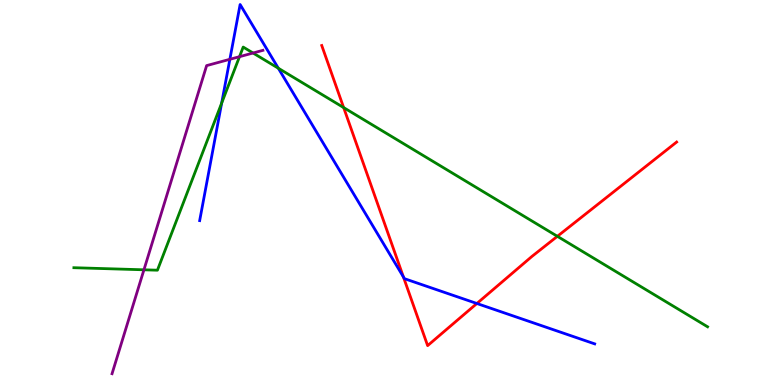[{'lines': ['blue', 'red'], 'intersections': [{'x': 5.21, 'y': 2.81}, {'x': 6.15, 'y': 2.12}]}, {'lines': ['green', 'red'], 'intersections': [{'x': 4.43, 'y': 7.21}, {'x': 7.19, 'y': 3.86}]}, {'lines': ['purple', 'red'], 'intersections': []}, {'lines': ['blue', 'green'], 'intersections': [{'x': 2.86, 'y': 7.32}, {'x': 3.59, 'y': 8.23}]}, {'lines': ['blue', 'purple'], 'intersections': [{'x': 2.97, 'y': 8.46}]}, {'lines': ['green', 'purple'], 'intersections': [{'x': 1.86, 'y': 2.99}, {'x': 3.09, 'y': 8.53}, {'x': 3.27, 'y': 8.62}]}]